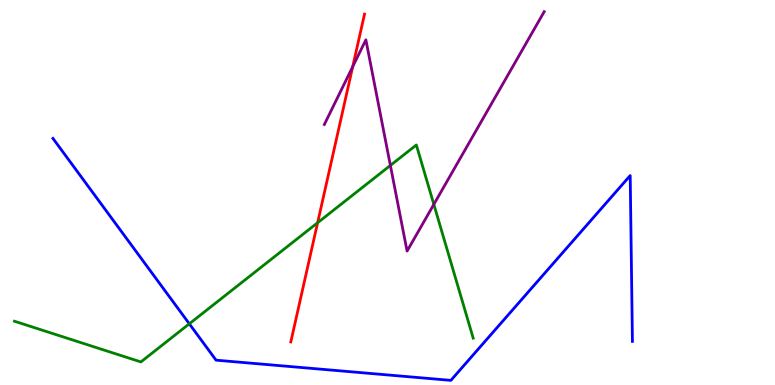[{'lines': ['blue', 'red'], 'intersections': []}, {'lines': ['green', 'red'], 'intersections': [{'x': 4.1, 'y': 4.21}]}, {'lines': ['purple', 'red'], 'intersections': [{'x': 4.55, 'y': 8.27}]}, {'lines': ['blue', 'green'], 'intersections': [{'x': 2.44, 'y': 1.59}]}, {'lines': ['blue', 'purple'], 'intersections': []}, {'lines': ['green', 'purple'], 'intersections': [{'x': 5.04, 'y': 5.7}, {'x': 5.6, 'y': 4.69}]}]